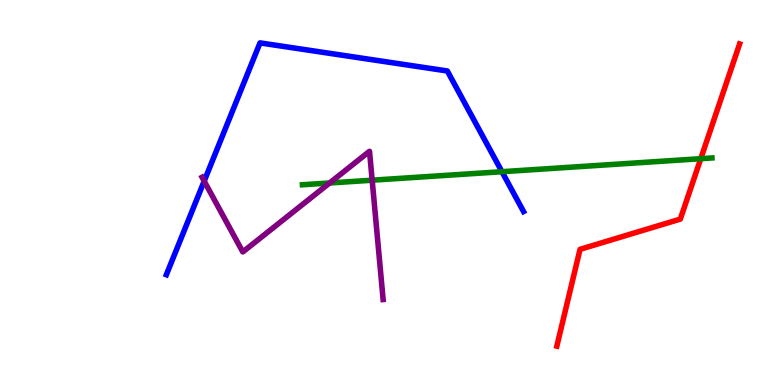[{'lines': ['blue', 'red'], 'intersections': []}, {'lines': ['green', 'red'], 'intersections': [{'x': 9.04, 'y': 5.88}]}, {'lines': ['purple', 'red'], 'intersections': []}, {'lines': ['blue', 'green'], 'intersections': [{'x': 6.48, 'y': 5.54}]}, {'lines': ['blue', 'purple'], 'intersections': [{'x': 2.63, 'y': 5.3}]}, {'lines': ['green', 'purple'], 'intersections': [{'x': 4.25, 'y': 5.25}, {'x': 4.8, 'y': 5.32}]}]